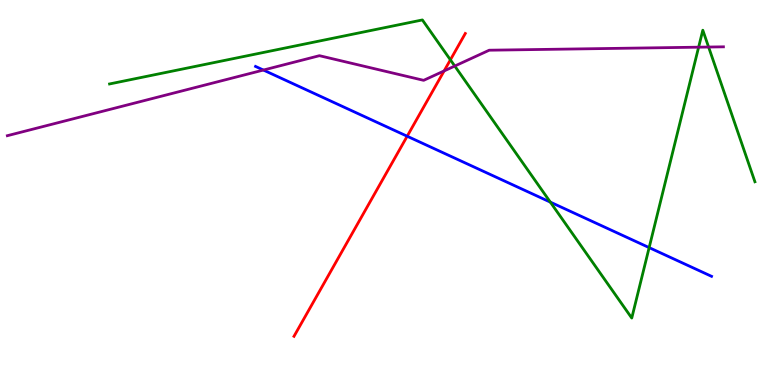[{'lines': ['blue', 'red'], 'intersections': [{'x': 5.25, 'y': 6.46}]}, {'lines': ['green', 'red'], 'intersections': [{'x': 5.81, 'y': 8.45}]}, {'lines': ['purple', 'red'], 'intersections': [{'x': 5.73, 'y': 8.16}]}, {'lines': ['blue', 'green'], 'intersections': [{'x': 7.1, 'y': 4.75}, {'x': 8.38, 'y': 3.57}]}, {'lines': ['blue', 'purple'], 'intersections': [{'x': 3.4, 'y': 8.18}]}, {'lines': ['green', 'purple'], 'intersections': [{'x': 5.87, 'y': 8.28}, {'x': 9.01, 'y': 8.77}, {'x': 9.14, 'y': 8.78}]}]